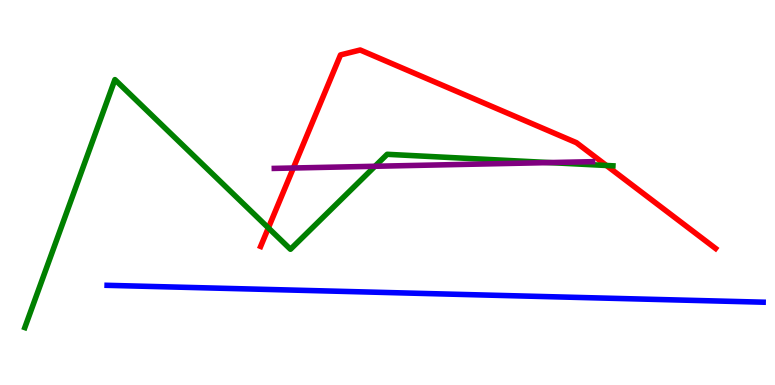[{'lines': ['blue', 'red'], 'intersections': []}, {'lines': ['green', 'red'], 'intersections': [{'x': 3.46, 'y': 4.08}, {'x': 7.82, 'y': 5.7}]}, {'lines': ['purple', 'red'], 'intersections': [{'x': 3.79, 'y': 5.64}]}, {'lines': ['blue', 'green'], 'intersections': []}, {'lines': ['blue', 'purple'], 'intersections': []}, {'lines': ['green', 'purple'], 'intersections': [{'x': 4.84, 'y': 5.68}, {'x': 7.09, 'y': 5.78}]}]